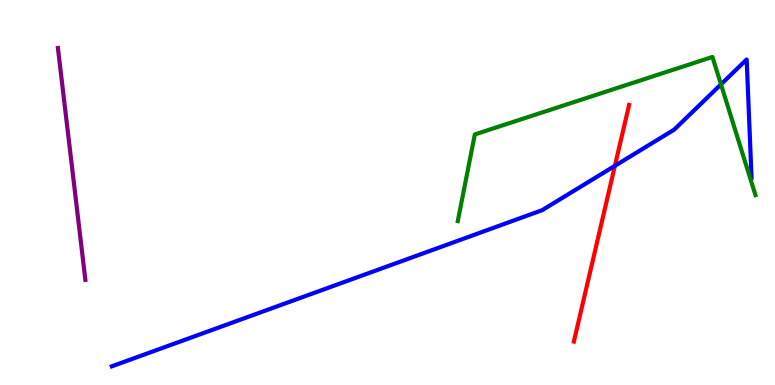[{'lines': ['blue', 'red'], 'intersections': [{'x': 7.93, 'y': 5.69}]}, {'lines': ['green', 'red'], 'intersections': []}, {'lines': ['purple', 'red'], 'intersections': []}, {'lines': ['blue', 'green'], 'intersections': [{'x': 9.3, 'y': 7.81}]}, {'lines': ['blue', 'purple'], 'intersections': []}, {'lines': ['green', 'purple'], 'intersections': []}]